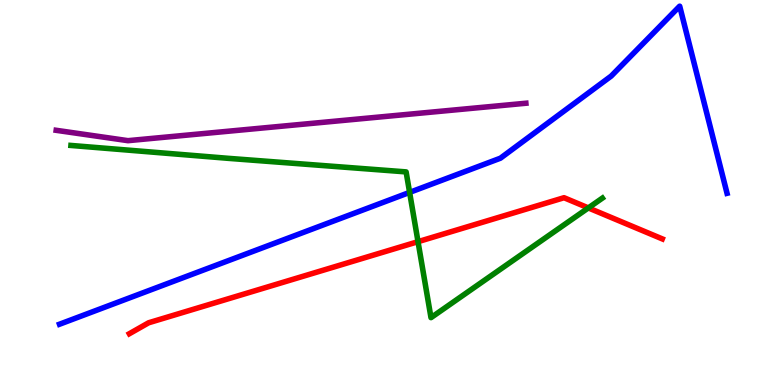[{'lines': ['blue', 'red'], 'intersections': []}, {'lines': ['green', 'red'], 'intersections': [{'x': 5.39, 'y': 3.72}, {'x': 7.59, 'y': 4.6}]}, {'lines': ['purple', 'red'], 'intersections': []}, {'lines': ['blue', 'green'], 'intersections': [{'x': 5.29, 'y': 5.0}]}, {'lines': ['blue', 'purple'], 'intersections': []}, {'lines': ['green', 'purple'], 'intersections': []}]